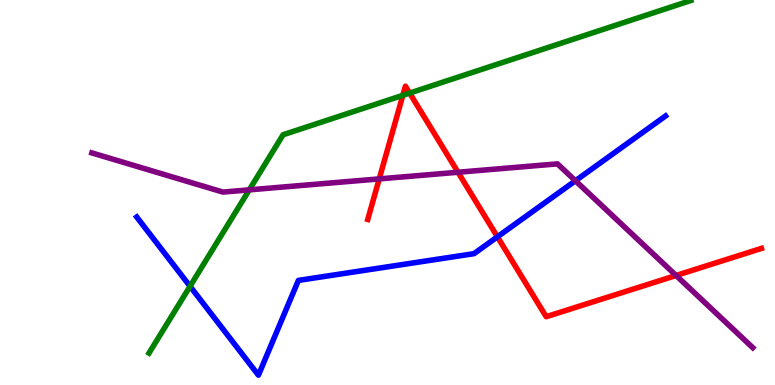[{'lines': ['blue', 'red'], 'intersections': [{'x': 6.42, 'y': 3.85}]}, {'lines': ['green', 'red'], 'intersections': [{'x': 5.2, 'y': 7.52}, {'x': 5.29, 'y': 7.58}]}, {'lines': ['purple', 'red'], 'intersections': [{'x': 4.89, 'y': 5.35}, {'x': 5.91, 'y': 5.53}, {'x': 8.72, 'y': 2.84}]}, {'lines': ['blue', 'green'], 'intersections': [{'x': 2.45, 'y': 2.56}]}, {'lines': ['blue', 'purple'], 'intersections': [{'x': 7.42, 'y': 5.3}]}, {'lines': ['green', 'purple'], 'intersections': [{'x': 3.22, 'y': 5.07}]}]